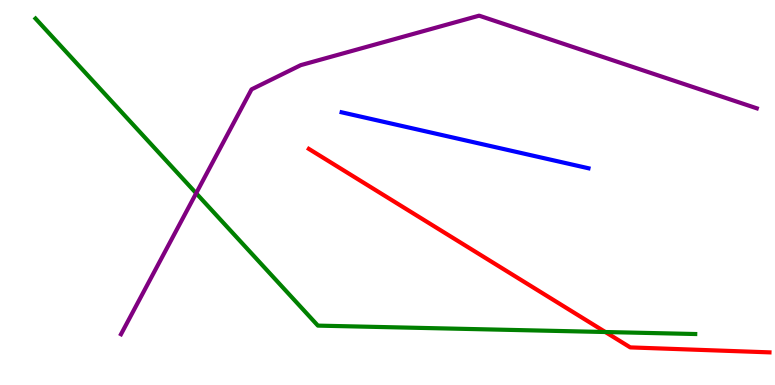[{'lines': ['blue', 'red'], 'intersections': []}, {'lines': ['green', 'red'], 'intersections': [{'x': 7.81, 'y': 1.38}]}, {'lines': ['purple', 'red'], 'intersections': []}, {'lines': ['blue', 'green'], 'intersections': []}, {'lines': ['blue', 'purple'], 'intersections': []}, {'lines': ['green', 'purple'], 'intersections': [{'x': 2.53, 'y': 4.98}]}]